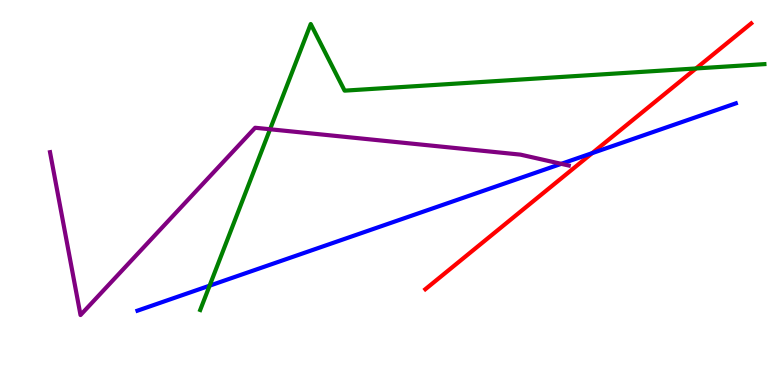[{'lines': ['blue', 'red'], 'intersections': [{'x': 7.64, 'y': 6.02}]}, {'lines': ['green', 'red'], 'intersections': [{'x': 8.98, 'y': 8.22}]}, {'lines': ['purple', 'red'], 'intersections': []}, {'lines': ['blue', 'green'], 'intersections': [{'x': 2.7, 'y': 2.58}]}, {'lines': ['blue', 'purple'], 'intersections': [{'x': 7.24, 'y': 5.74}]}, {'lines': ['green', 'purple'], 'intersections': [{'x': 3.48, 'y': 6.64}]}]